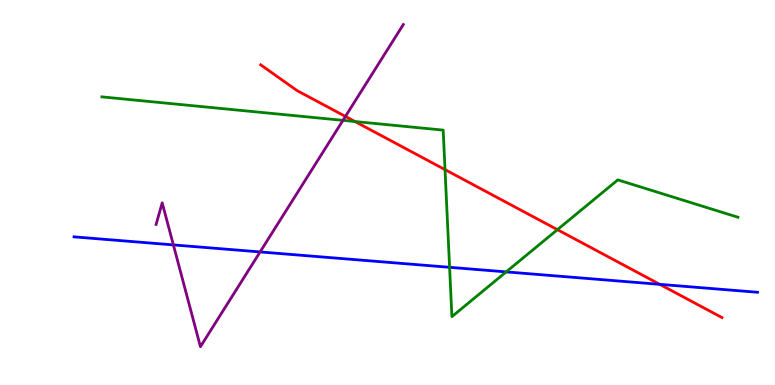[{'lines': ['blue', 'red'], 'intersections': [{'x': 8.51, 'y': 2.61}]}, {'lines': ['green', 'red'], 'intersections': [{'x': 4.58, 'y': 6.84}, {'x': 5.74, 'y': 5.59}, {'x': 7.19, 'y': 4.03}]}, {'lines': ['purple', 'red'], 'intersections': [{'x': 4.46, 'y': 6.98}]}, {'lines': ['blue', 'green'], 'intersections': [{'x': 5.8, 'y': 3.06}, {'x': 6.53, 'y': 2.94}]}, {'lines': ['blue', 'purple'], 'intersections': [{'x': 2.24, 'y': 3.64}, {'x': 3.36, 'y': 3.46}]}, {'lines': ['green', 'purple'], 'intersections': [{'x': 4.43, 'y': 6.87}]}]